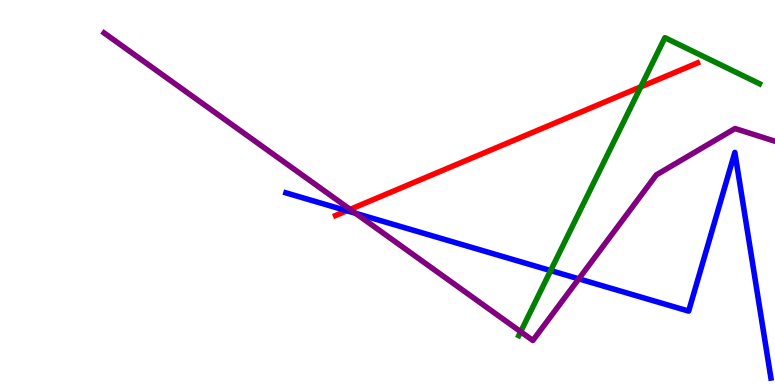[{'lines': ['blue', 'red'], 'intersections': [{'x': 4.48, 'y': 4.53}]}, {'lines': ['green', 'red'], 'intersections': [{'x': 8.27, 'y': 7.74}]}, {'lines': ['purple', 'red'], 'intersections': [{'x': 4.52, 'y': 4.56}]}, {'lines': ['blue', 'green'], 'intersections': [{'x': 7.11, 'y': 2.97}]}, {'lines': ['blue', 'purple'], 'intersections': [{'x': 4.59, 'y': 4.46}, {'x': 7.47, 'y': 2.76}]}, {'lines': ['green', 'purple'], 'intersections': [{'x': 6.72, 'y': 1.38}]}]